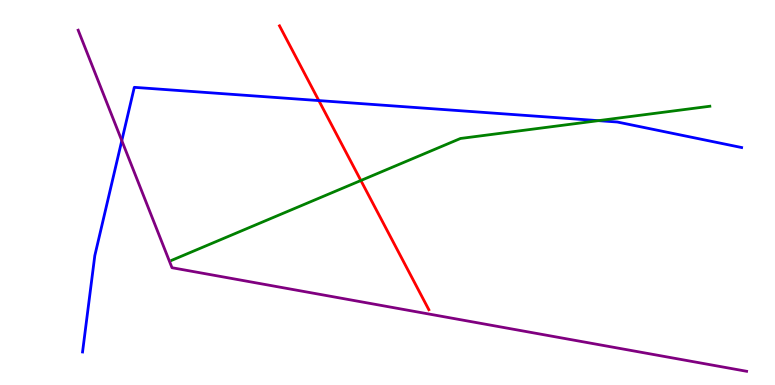[{'lines': ['blue', 'red'], 'intersections': [{'x': 4.11, 'y': 7.39}]}, {'lines': ['green', 'red'], 'intersections': [{'x': 4.66, 'y': 5.31}]}, {'lines': ['purple', 'red'], 'intersections': []}, {'lines': ['blue', 'green'], 'intersections': [{'x': 7.72, 'y': 6.87}]}, {'lines': ['blue', 'purple'], 'intersections': [{'x': 1.57, 'y': 6.35}]}, {'lines': ['green', 'purple'], 'intersections': []}]